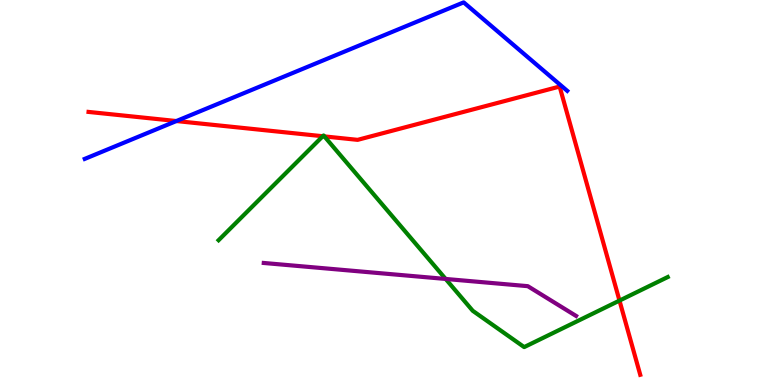[{'lines': ['blue', 'red'], 'intersections': [{'x': 2.28, 'y': 6.86}]}, {'lines': ['green', 'red'], 'intersections': [{'x': 4.16, 'y': 6.46}, {'x': 4.19, 'y': 6.46}, {'x': 7.99, 'y': 2.19}]}, {'lines': ['purple', 'red'], 'intersections': []}, {'lines': ['blue', 'green'], 'intersections': []}, {'lines': ['blue', 'purple'], 'intersections': []}, {'lines': ['green', 'purple'], 'intersections': [{'x': 5.75, 'y': 2.75}]}]